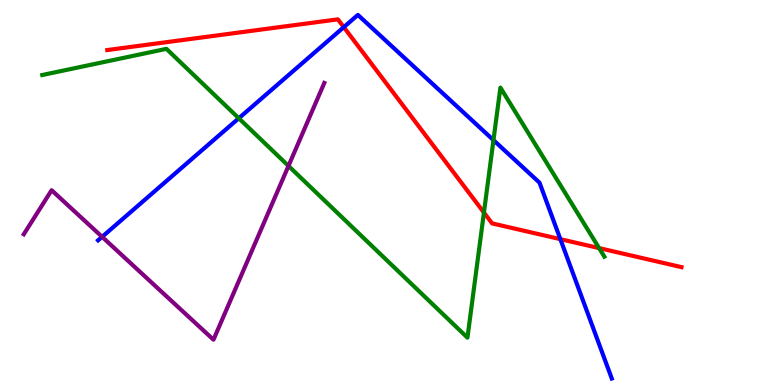[{'lines': ['blue', 'red'], 'intersections': [{'x': 4.44, 'y': 9.29}, {'x': 7.23, 'y': 3.79}]}, {'lines': ['green', 'red'], 'intersections': [{'x': 6.24, 'y': 4.48}, {'x': 7.73, 'y': 3.56}]}, {'lines': ['purple', 'red'], 'intersections': []}, {'lines': ['blue', 'green'], 'intersections': [{'x': 3.08, 'y': 6.93}, {'x': 6.37, 'y': 6.36}]}, {'lines': ['blue', 'purple'], 'intersections': [{'x': 1.32, 'y': 3.85}]}, {'lines': ['green', 'purple'], 'intersections': [{'x': 3.72, 'y': 5.69}]}]